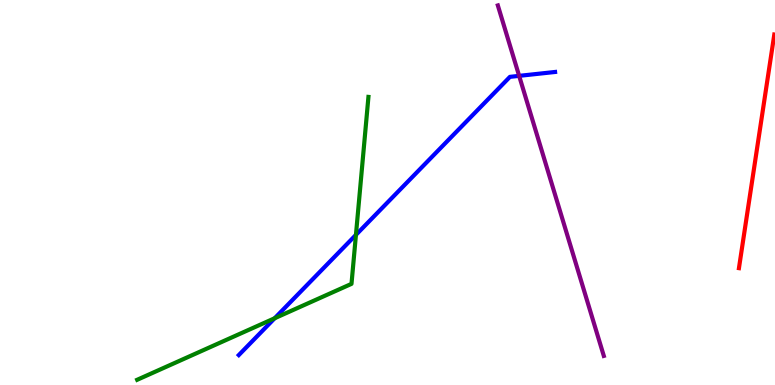[{'lines': ['blue', 'red'], 'intersections': []}, {'lines': ['green', 'red'], 'intersections': []}, {'lines': ['purple', 'red'], 'intersections': []}, {'lines': ['blue', 'green'], 'intersections': [{'x': 3.54, 'y': 1.73}, {'x': 4.59, 'y': 3.9}]}, {'lines': ['blue', 'purple'], 'intersections': [{'x': 6.7, 'y': 8.03}]}, {'lines': ['green', 'purple'], 'intersections': []}]